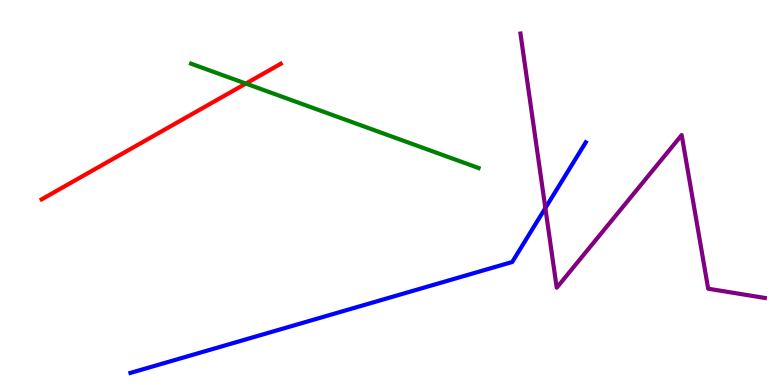[{'lines': ['blue', 'red'], 'intersections': []}, {'lines': ['green', 'red'], 'intersections': [{'x': 3.17, 'y': 7.83}]}, {'lines': ['purple', 'red'], 'intersections': []}, {'lines': ['blue', 'green'], 'intersections': []}, {'lines': ['blue', 'purple'], 'intersections': [{'x': 7.04, 'y': 4.6}]}, {'lines': ['green', 'purple'], 'intersections': []}]